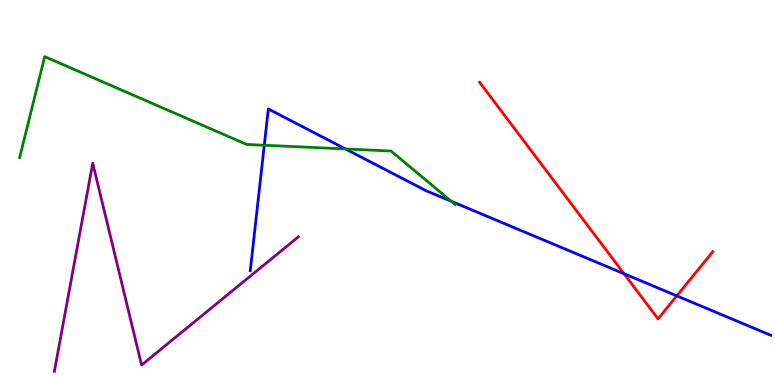[{'lines': ['blue', 'red'], 'intersections': [{'x': 8.05, 'y': 2.89}, {'x': 8.73, 'y': 2.32}]}, {'lines': ['green', 'red'], 'intersections': []}, {'lines': ['purple', 'red'], 'intersections': []}, {'lines': ['blue', 'green'], 'intersections': [{'x': 3.41, 'y': 6.23}, {'x': 4.46, 'y': 6.13}, {'x': 5.82, 'y': 4.77}]}, {'lines': ['blue', 'purple'], 'intersections': []}, {'lines': ['green', 'purple'], 'intersections': []}]